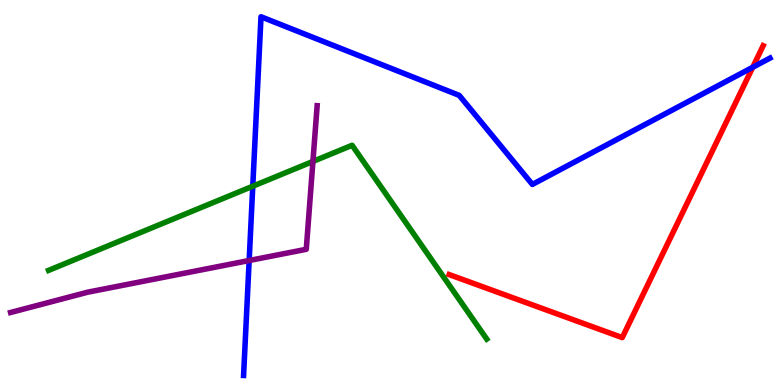[{'lines': ['blue', 'red'], 'intersections': [{'x': 9.71, 'y': 8.25}]}, {'lines': ['green', 'red'], 'intersections': []}, {'lines': ['purple', 'red'], 'intersections': []}, {'lines': ['blue', 'green'], 'intersections': [{'x': 3.26, 'y': 5.16}]}, {'lines': ['blue', 'purple'], 'intersections': [{'x': 3.21, 'y': 3.23}]}, {'lines': ['green', 'purple'], 'intersections': [{'x': 4.04, 'y': 5.81}]}]